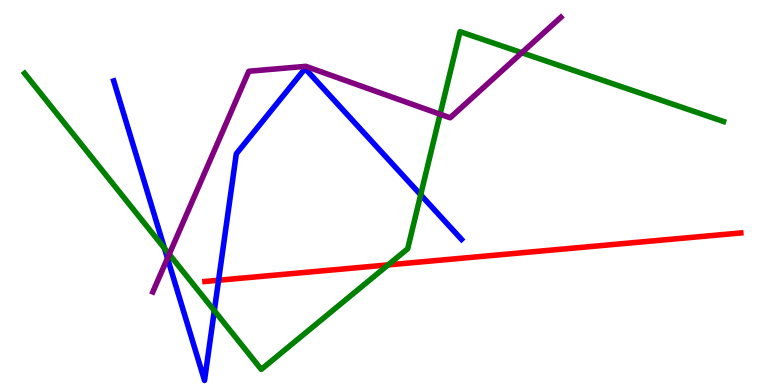[{'lines': ['blue', 'red'], 'intersections': [{'x': 2.82, 'y': 2.72}]}, {'lines': ['green', 'red'], 'intersections': [{'x': 5.01, 'y': 3.12}]}, {'lines': ['purple', 'red'], 'intersections': []}, {'lines': ['blue', 'green'], 'intersections': [{'x': 2.12, 'y': 3.55}, {'x': 2.77, 'y': 1.93}, {'x': 5.43, 'y': 4.94}]}, {'lines': ['blue', 'purple'], 'intersections': [{'x': 2.16, 'y': 3.29}]}, {'lines': ['green', 'purple'], 'intersections': [{'x': 2.18, 'y': 3.4}, {'x': 5.68, 'y': 7.03}, {'x': 6.73, 'y': 8.63}]}]